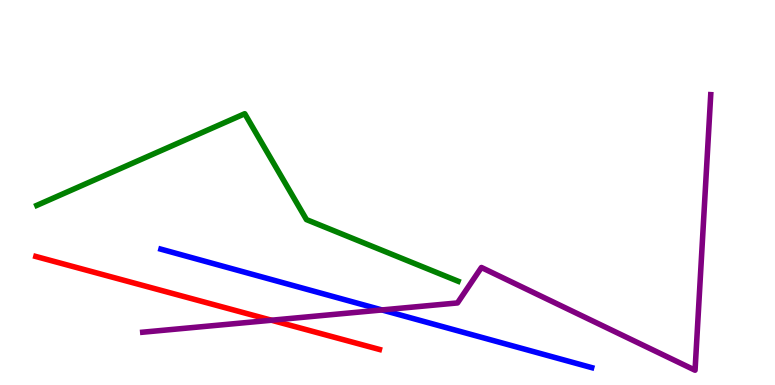[{'lines': ['blue', 'red'], 'intersections': []}, {'lines': ['green', 'red'], 'intersections': []}, {'lines': ['purple', 'red'], 'intersections': [{'x': 3.5, 'y': 1.68}]}, {'lines': ['blue', 'green'], 'intersections': []}, {'lines': ['blue', 'purple'], 'intersections': [{'x': 4.93, 'y': 1.95}]}, {'lines': ['green', 'purple'], 'intersections': []}]